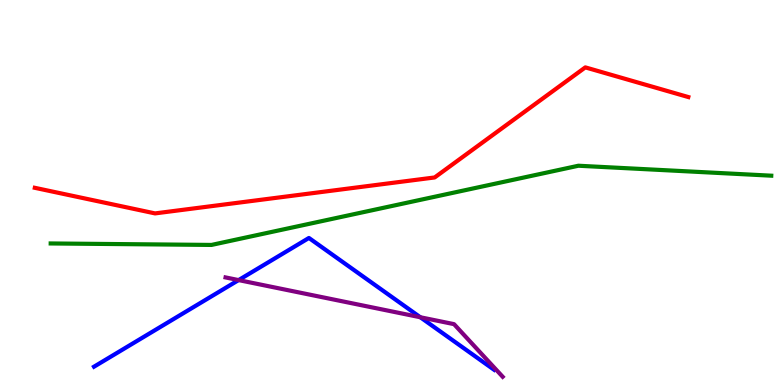[{'lines': ['blue', 'red'], 'intersections': []}, {'lines': ['green', 'red'], 'intersections': []}, {'lines': ['purple', 'red'], 'intersections': []}, {'lines': ['blue', 'green'], 'intersections': []}, {'lines': ['blue', 'purple'], 'intersections': [{'x': 3.08, 'y': 2.72}, {'x': 5.42, 'y': 1.76}]}, {'lines': ['green', 'purple'], 'intersections': []}]